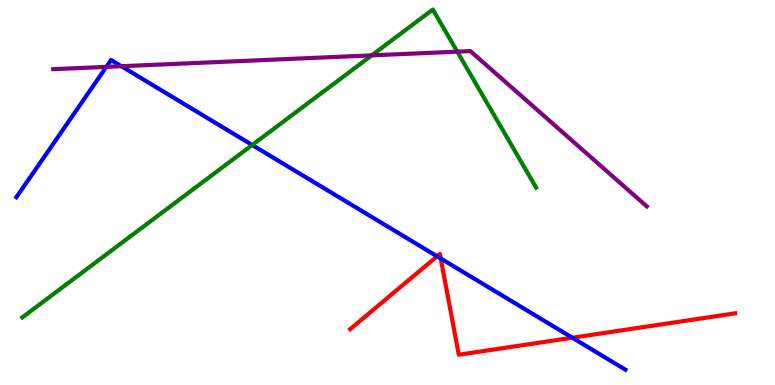[{'lines': ['blue', 'red'], 'intersections': [{'x': 5.64, 'y': 3.34}, {'x': 5.69, 'y': 3.29}, {'x': 7.39, 'y': 1.23}]}, {'lines': ['green', 'red'], 'intersections': []}, {'lines': ['purple', 'red'], 'intersections': []}, {'lines': ['blue', 'green'], 'intersections': [{'x': 3.25, 'y': 6.23}]}, {'lines': ['blue', 'purple'], 'intersections': [{'x': 1.37, 'y': 8.26}, {'x': 1.57, 'y': 8.28}]}, {'lines': ['green', 'purple'], 'intersections': [{'x': 4.8, 'y': 8.56}, {'x': 5.9, 'y': 8.66}]}]